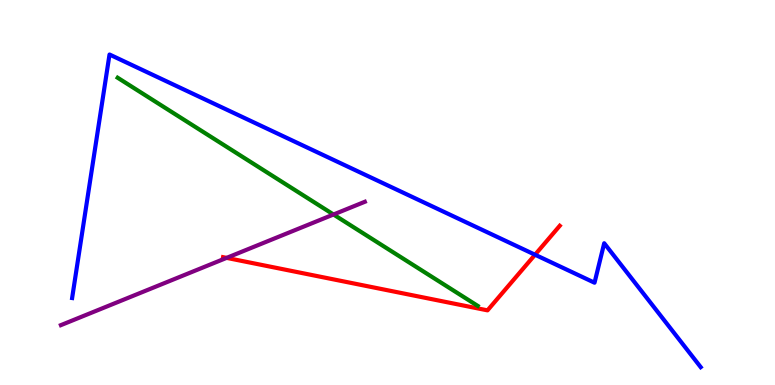[{'lines': ['blue', 'red'], 'intersections': [{'x': 6.9, 'y': 3.38}]}, {'lines': ['green', 'red'], 'intersections': []}, {'lines': ['purple', 'red'], 'intersections': [{'x': 2.92, 'y': 3.3}]}, {'lines': ['blue', 'green'], 'intersections': []}, {'lines': ['blue', 'purple'], 'intersections': []}, {'lines': ['green', 'purple'], 'intersections': [{'x': 4.3, 'y': 4.43}]}]